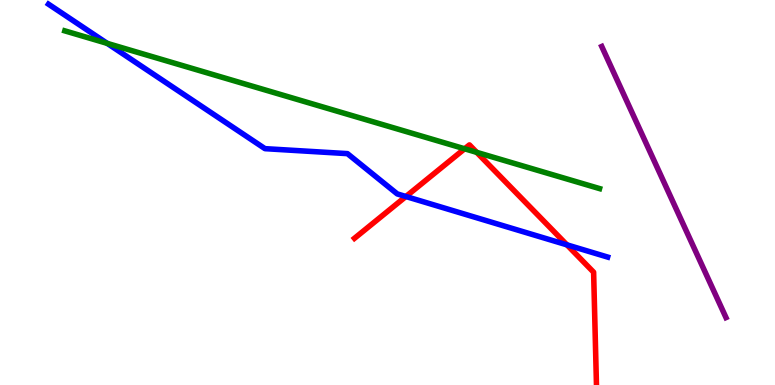[{'lines': ['blue', 'red'], 'intersections': [{'x': 5.24, 'y': 4.9}, {'x': 7.32, 'y': 3.64}]}, {'lines': ['green', 'red'], 'intersections': [{'x': 6.0, 'y': 6.14}, {'x': 6.15, 'y': 6.04}]}, {'lines': ['purple', 'red'], 'intersections': []}, {'lines': ['blue', 'green'], 'intersections': [{'x': 1.38, 'y': 8.87}]}, {'lines': ['blue', 'purple'], 'intersections': []}, {'lines': ['green', 'purple'], 'intersections': []}]